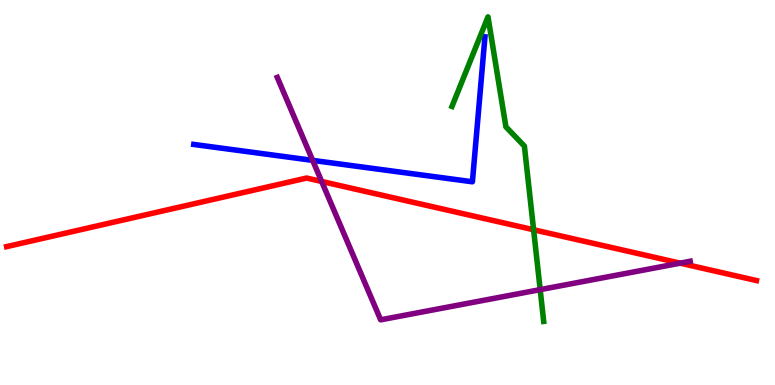[{'lines': ['blue', 'red'], 'intersections': []}, {'lines': ['green', 'red'], 'intersections': [{'x': 6.89, 'y': 4.03}]}, {'lines': ['purple', 'red'], 'intersections': [{'x': 4.15, 'y': 5.29}, {'x': 8.78, 'y': 3.16}]}, {'lines': ['blue', 'green'], 'intersections': []}, {'lines': ['blue', 'purple'], 'intersections': [{'x': 4.03, 'y': 5.83}]}, {'lines': ['green', 'purple'], 'intersections': [{'x': 6.97, 'y': 2.48}]}]